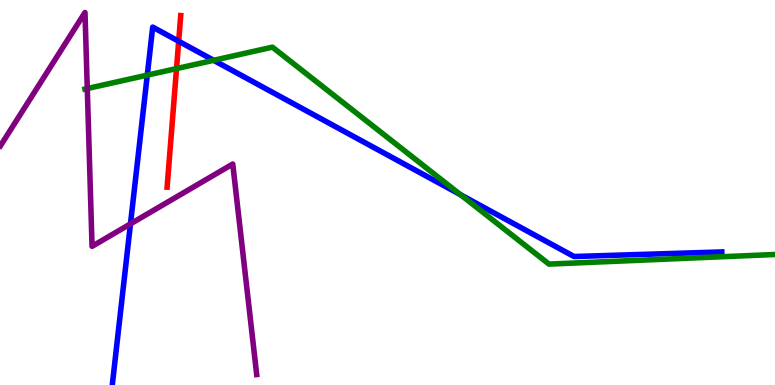[{'lines': ['blue', 'red'], 'intersections': [{'x': 2.31, 'y': 8.93}]}, {'lines': ['green', 'red'], 'intersections': [{'x': 2.28, 'y': 8.22}]}, {'lines': ['purple', 'red'], 'intersections': []}, {'lines': ['blue', 'green'], 'intersections': [{'x': 1.9, 'y': 8.05}, {'x': 2.76, 'y': 8.43}, {'x': 5.94, 'y': 4.94}]}, {'lines': ['blue', 'purple'], 'intersections': [{'x': 1.68, 'y': 4.19}]}, {'lines': ['green', 'purple'], 'intersections': [{'x': 1.13, 'y': 7.7}]}]